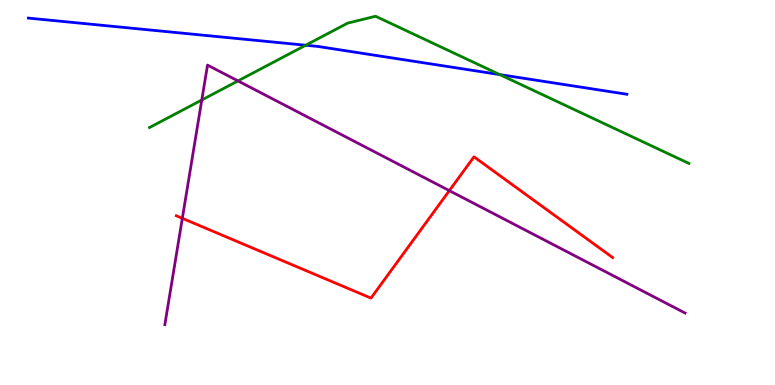[{'lines': ['blue', 'red'], 'intersections': []}, {'lines': ['green', 'red'], 'intersections': []}, {'lines': ['purple', 'red'], 'intersections': [{'x': 2.35, 'y': 4.33}, {'x': 5.8, 'y': 5.05}]}, {'lines': ['blue', 'green'], 'intersections': [{'x': 3.94, 'y': 8.83}, {'x': 6.45, 'y': 8.06}]}, {'lines': ['blue', 'purple'], 'intersections': []}, {'lines': ['green', 'purple'], 'intersections': [{'x': 2.6, 'y': 7.4}, {'x': 3.07, 'y': 7.9}]}]